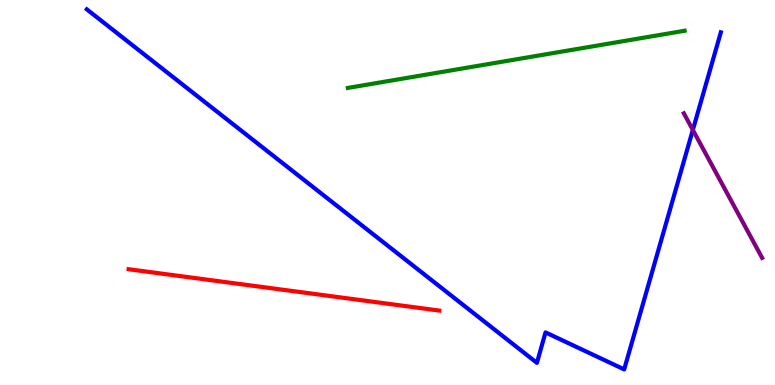[{'lines': ['blue', 'red'], 'intersections': []}, {'lines': ['green', 'red'], 'intersections': []}, {'lines': ['purple', 'red'], 'intersections': []}, {'lines': ['blue', 'green'], 'intersections': []}, {'lines': ['blue', 'purple'], 'intersections': [{'x': 8.94, 'y': 6.62}]}, {'lines': ['green', 'purple'], 'intersections': []}]